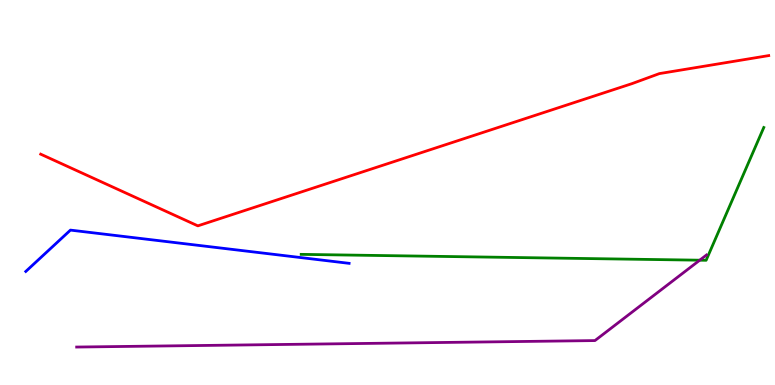[{'lines': ['blue', 'red'], 'intersections': []}, {'lines': ['green', 'red'], 'intersections': []}, {'lines': ['purple', 'red'], 'intersections': []}, {'lines': ['blue', 'green'], 'intersections': []}, {'lines': ['blue', 'purple'], 'intersections': []}, {'lines': ['green', 'purple'], 'intersections': [{'x': 9.03, 'y': 3.24}]}]